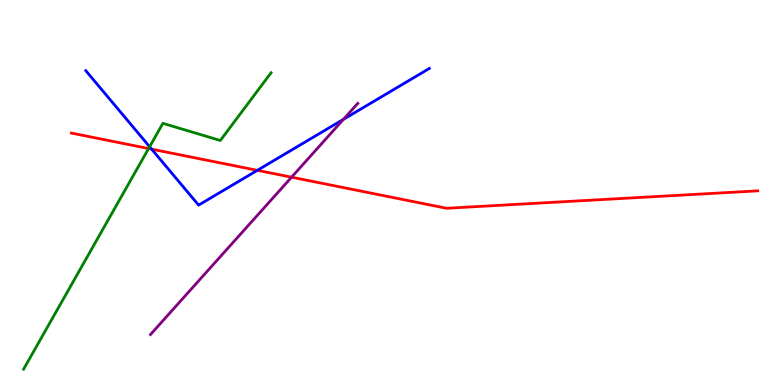[{'lines': ['blue', 'red'], 'intersections': [{'x': 1.96, 'y': 6.13}, {'x': 3.32, 'y': 5.58}]}, {'lines': ['green', 'red'], 'intersections': [{'x': 1.92, 'y': 6.14}]}, {'lines': ['purple', 'red'], 'intersections': [{'x': 3.76, 'y': 5.4}]}, {'lines': ['blue', 'green'], 'intersections': [{'x': 1.93, 'y': 6.19}]}, {'lines': ['blue', 'purple'], 'intersections': [{'x': 4.43, 'y': 6.9}]}, {'lines': ['green', 'purple'], 'intersections': []}]